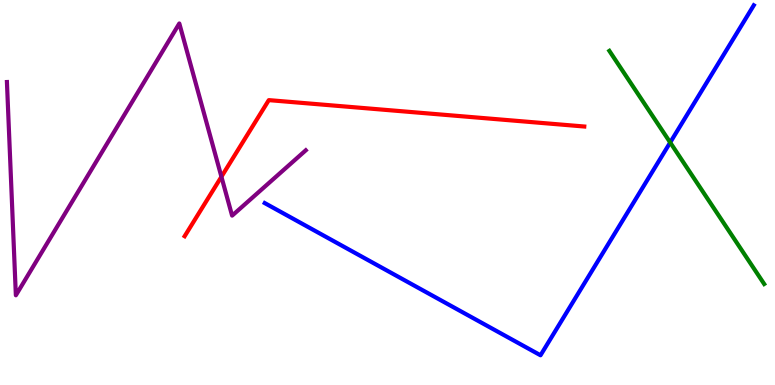[{'lines': ['blue', 'red'], 'intersections': []}, {'lines': ['green', 'red'], 'intersections': []}, {'lines': ['purple', 'red'], 'intersections': [{'x': 2.86, 'y': 5.41}]}, {'lines': ['blue', 'green'], 'intersections': [{'x': 8.65, 'y': 6.3}]}, {'lines': ['blue', 'purple'], 'intersections': []}, {'lines': ['green', 'purple'], 'intersections': []}]